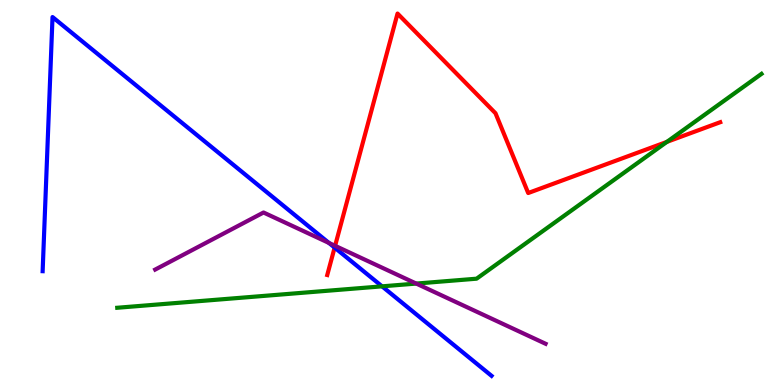[{'lines': ['blue', 'red'], 'intersections': [{'x': 4.32, 'y': 3.57}]}, {'lines': ['green', 'red'], 'intersections': [{'x': 8.61, 'y': 6.32}]}, {'lines': ['purple', 'red'], 'intersections': [{'x': 4.32, 'y': 3.62}]}, {'lines': ['blue', 'green'], 'intersections': [{'x': 4.93, 'y': 2.56}]}, {'lines': ['blue', 'purple'], 'intersections': [{'x': 4.24, 'y': 3.69}]}, {'lines': ['green', 'purple'], 'intersections': [{'x': 5.37, 'y': 2.63}]}]